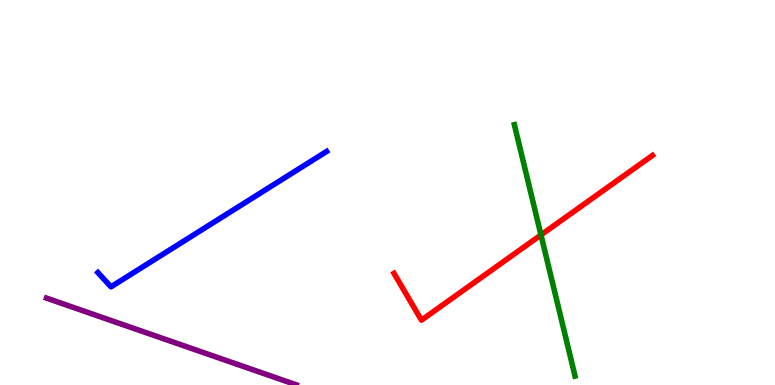[{'lines': ['blue', 'red'], 'intersections': []}, {'lines': ['green', 'red'], 'intersections': [{'x': 6.98, 'y': 3.9}]}, {'lines': ['purple', 'red'], 'intersections': []}, {'lines': ['blue', 'green'], 'intersections': []}, {'lines': ['blue', 'purple'], 'intersections': []}, {'lines': ['green', 'purple'], 'intersections': []}]